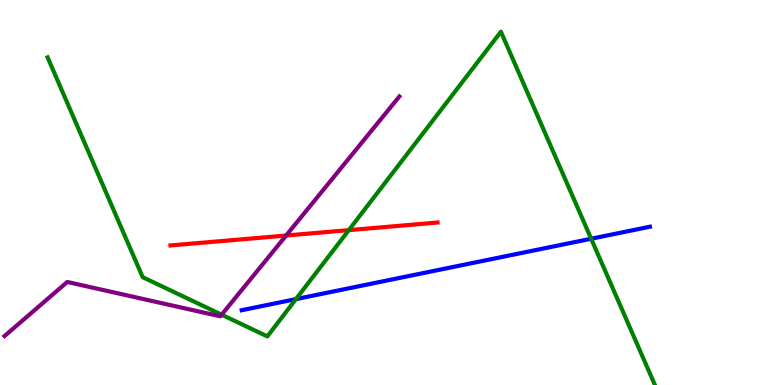[{'lines': ['blue', 'red'], 'intersections': []}, {'lines': ['green', 'red'], 'intersections': [{'x': 4.5, 'y': 4.02}]}, {'lines': ['purple', 'red'], 'intersections': [{'x': 3.69, 'y': 3.88}]}, {'lines': ['blue', 'green'], 'intersections': [{'x': 3.82, 'y': 2.23}, {'x': 7.63, 'y': 3.8}]}, {'lines': ['blue', 'purple'], 'intersections': []}, {'lines': ['green', 'purple'], 'intersections': [{'x': 2.86, 'y': 1.83}]}]